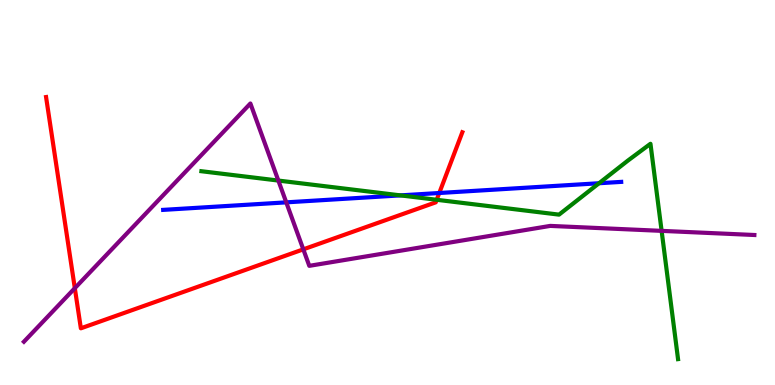[{'lines': ['blue', 'red'], 'intersections': [{'x': 5.67, 'y': 4.99}]}, {'lines': ['green', 'red'], 'intersections': [{'x': 5.63, 'y': 4.81}]}, {'lines': ['purple', 'red'], 'intersections': [{'x': 0.965, 'y': 2.51}, {'x': 3.91, 'y': 3.52}]}, {'lines': ['blue', 'green'], 'intersections': [{'x': 5.17, 'y': 4.93}, {'x': 7.73, 'y': 5.24}]}, {'lines': ['blue', 'purple'], 'intersections': [{'x': 3.69, 'y': 4.74}]}, {'lines': ['green', 'purple'], 'intersections': [{'x': 3.59, 'y': 5.31}, {'x': 8.54, 'y': 4.0}]}]